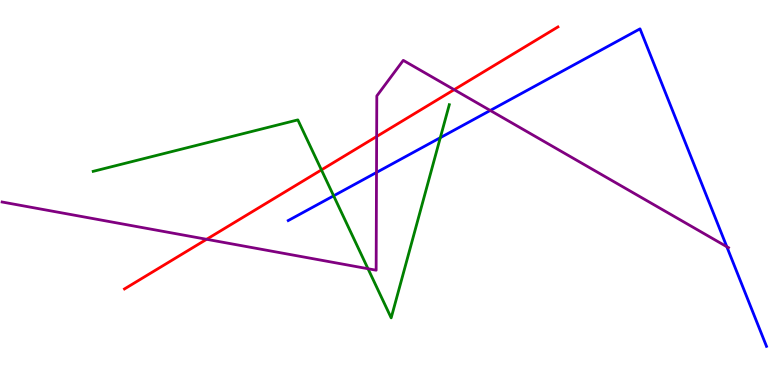[{'lines': ['blue', 'red'], 'intersections': []}, {'lines': ['green', 'red'], 'intersections': [{'x': 4.15, 'y': 5.59}]}, {'lines': ['purple', 'red'], 'intersections': [{'x': 2.67, 'y': 3.78}, {'x': 4.86, 'y': 6.45}, {'x': 5.86, 'y': 7.67}]}, {'lines': ['blue', 'green'], 'intersections': [{'x': 4.3, 'y': 4.91}, {'x': 5.68, 'y': 6.42}]}, {'lines': ['blue', 'purple'], 'intersections': [{'x': 4.86, 'y': 5.52}, {'x': 6.33, 'y': 7.13}, {'x': 9.38, 'y': 3.59}]}, {'lines': ['green', 'purple'], 'intersections': [{'x': 4.75, 'y': 3.02}]}]